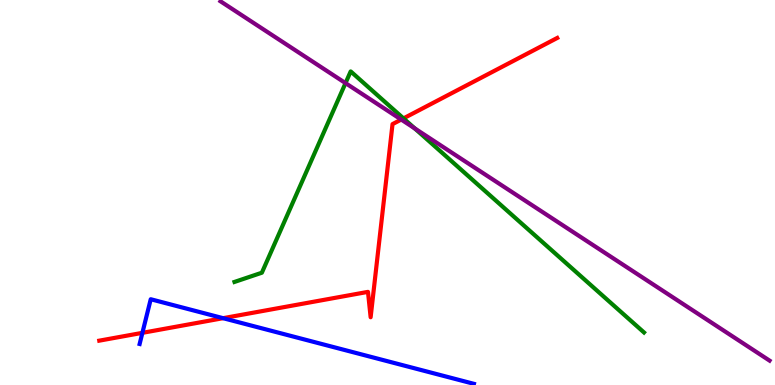[{'lines': ['blue', 'red'], 'intersections': [{'x': 1.84, 'y': 1.35}, {'x': 2.88, 'y': 1.74}]}, {'lines': ['green', 'red'], 'intersections': [{'x': 5.21, 'y': 6.92}]}, {'lines': ['purple', 'red'], 'intersections': [{'x': 5.18, 'y': 6.89}]}, {'lines': ['blue', 'green'], 'intersections': []}, {'lines': ['blue', 'purple'], 'intersections': []}, {'lines': ['green', 'purple'], 'intersections': [{'x': 4.46, 'y': 7.84}, {'x': 5.35, 'y': 6.66}]}]